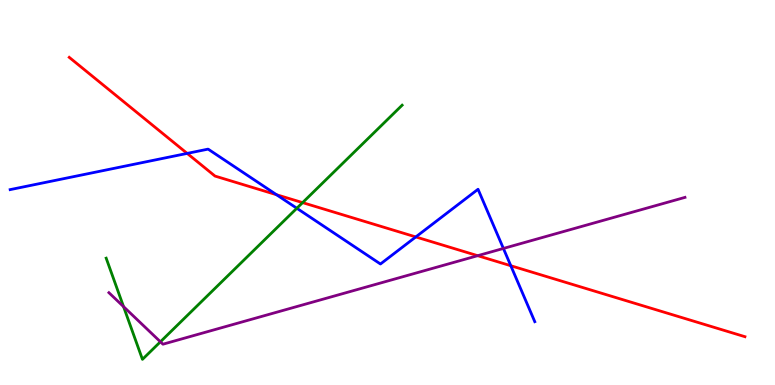[{'lines': ['blue', 'red'], 'intersections': [{'x': 2.42, 'y': 6.02}, {'x': 3.57, 'y': 4.94}, {'x': 5.37, 'y': 3.85}, {'x': 6.59, 'y': 3.1}]}, {'lines': ['green', 'red'], 'intersections': [{'x': 3.9, 'y': 4.74}]}, {'lines': ['purple', 'red'], 'intersections': [{'x': 6.16, 'y': 3.36}]}, {'lines': ['blue', 'green'], 'intersections': [{'x': 3.83, 'y': 4.59}]}, {'lines': ['blue', 'purple'], 'intersections': [{'x': 6.5, 'y': 3.55}]}, {'lines': ['green', 'purple'], 'intersections': [{'x': 1.59, 'y': 2.04}, {'x': 2.07, 'y': 1.12}]}]